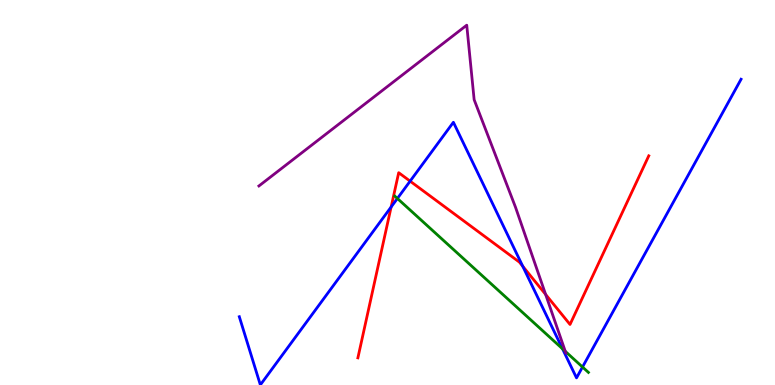[{'lines': ['blue', 'red'], 'intersections': [{'x': 5.05, 'y': 4.62}, {'x': 5.29, 'y': 5.29}, {'x': 6.75, 'y': 3.08}]}, {'lines': ['green', 'red'], 'intersections': []}, {'lines': ['purple', 'red'], 'intersections': [{'x': 7.04, 'y': 2.35}]}, {'lines': ['blue', 'green'], 'intersections': [{'x': 5.13, 'y': 4.85}, {'x': 7.26, 'y': 0.94}, {'x': 7.52, 'y': 0.467}]}, {'lines': ['blue', 'purple'], 'intersections': []}, {'lines': ['green', 'purple'], 'intersections': [{'x': 7.29, 'y': 0.875}]}]